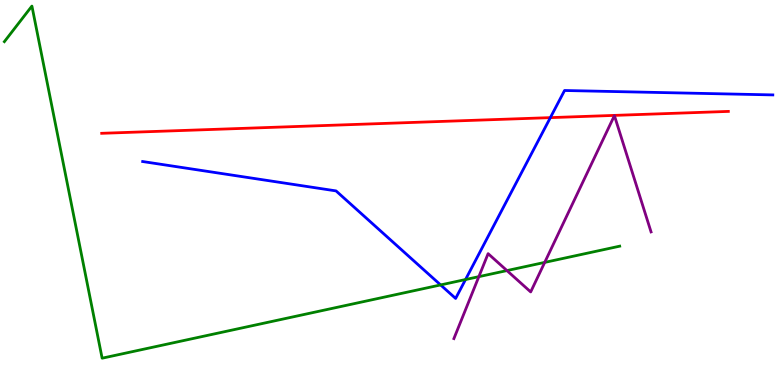[{'lines': ['blue', 'red'], 'intersections': [{'x': 7.1, 'y': 6.94}]}, {'lines': ['green', 'red'], 'intersections': []}, {'lines': ['purple', 'red'], 'intersections': []}, {'lines': ['blue', 'green'], 'intersections': [{'x': 5.69, 'y': 2.6}, {'x': 6.01, 'y': 2.74}]}, {'lines': ['blue', 'purple'], 'intersections': []}, {'lines': ['green', 'purple'], 'intersections': [{'x': 6.18, 'y': 2.81}, {'x': 6.54, 'y': 2.97}, {'x': 7.03, 'y': 3.18}]}]